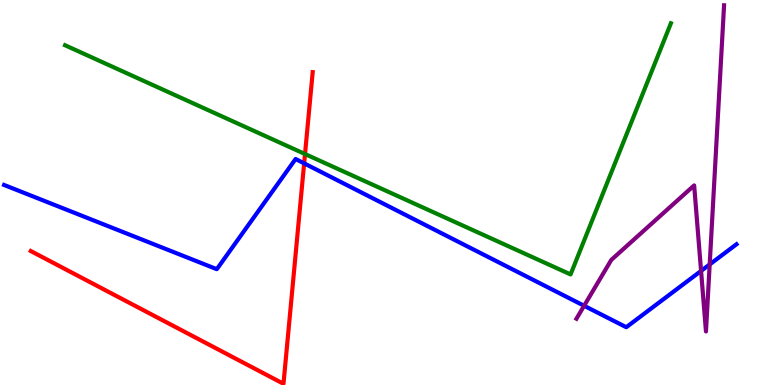[{'lines': ['blue', 'red'], 'intersections': [{'x': 3.92, 'y': 5.76}]}, {'lines': ['green', 'red'], 'intersections': [{'x': 3.94, 'y': 6.0}]}, {'lines': ['purple', 'red'], 'intersections': []}, {'lines': ['blue', 'green'], 'intersections': []}, {'lines': ['blue', 'purple'], 'intersections': [{'x': 7.54, 'y': 2.06}, {'x': 9.05, 'y': 2.96}, {'x': 9.16, 'y': 3.13}]}, {'lines': ['green', 'purple'], 'intersections': []}]